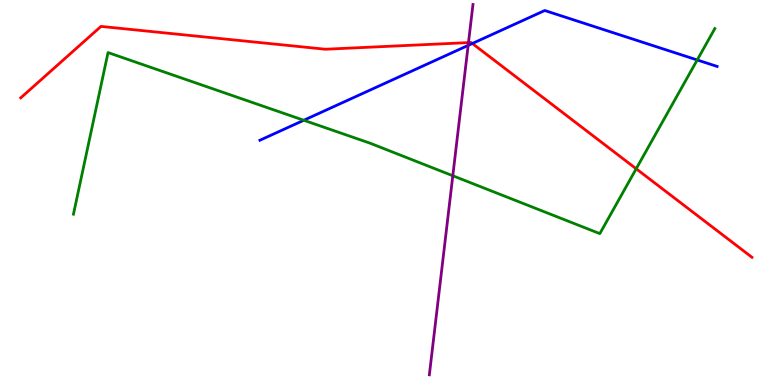[{'lines': ['blue', 'red'], 'intersections': [{'x': 6.09, 'y': 8.87}]}, {'lines': ['green', 'red'], 'intersections': [{'x': 8.21, 'y': 5.62}]}, {'lines': ['purple', 'red'], 'intersections': [{'x': 6.04, 'y': 8.89}]}, {'lines': ['blue', 'green'], 'intersections': [{'x': 3.92, 'y': 6.88}, {'x': 9.0, 'y': 8.44}]}, {'lines': ['blue', 'purple'], 'intersections': [{'x': 6.04, 'y': 8.82}]}, {'lines': ['green', 'purple'], 'intersections': [{'x': 5.84, 'y': 5.44}]}]